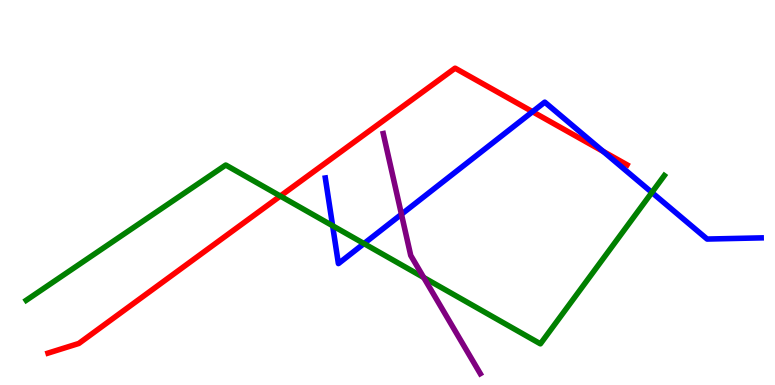[{'lines': ['blue', 'red'], 'intersections': [{'x': 6.87, 'y': 7.1}, {'x': 7.78, 'y': 6.07}]}, {'lines': ['green', 'red'], 'intersections': [{'x': 3.62, 'y': 4.91}]}, {'lines': ['purple', 'red'], 'intersections': []}, {'lines': ['blue', 'green'], 'intersections': [{'x': 4.29, 'y': 4.14}, {'x': 4.7, 'y': 3.67}, {'x': 8.41, 'y': 5.0}]}, {'lines': ['blue', 'purple'], 'intersections': [{'x': 5.18, 'y': 4.43}]}, {'lines': ['green', 'purple'], 'intersections': [{'x': 5.47, 'y': 2.79}]}]